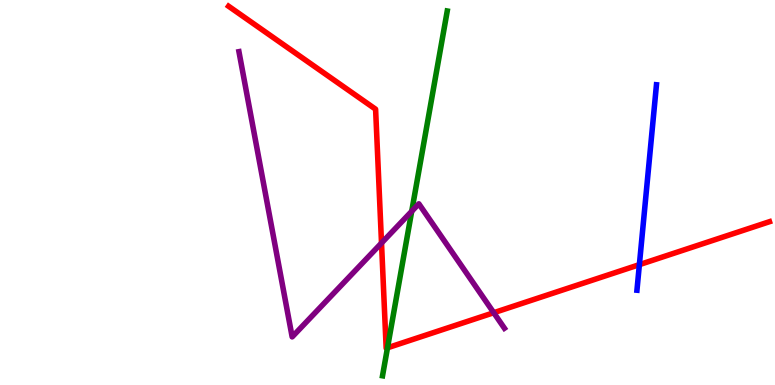[{'lines': ['blue', 'red'], 'intersections': [{'x': 8.25, 'y': 3.13}]}, {'lines': ['green', 'red'], 'intersections': [{'x': 5.0, 'y': 0.966}]}, {'lines': ['purple', 'red'], 'intersections': [{'x': 4.92, 'y': 3.69}, {'x': 6.37, 'y': 1.88}]}, {'lines': ['blue', 'green'], 'intersections': []}, {'lines': ['blue', 'purple'], 'intersections': []}, {'lines': ['green', 'purple'], 'intersections': [{'x': 5.31, 'y': 4.51}]}]